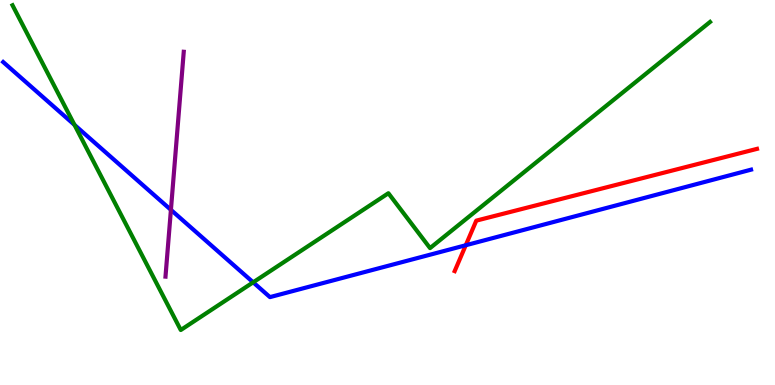[{'lines': ['blue', 'red'], 'intersections': [{'x': 6.01, 'y': 3.63}]}, {'lines': ['green', 'red'], 'intersections': []}, {'lines': ['purple', 'red'], 'intersections': []}, {'lines': ['blue', 'green'], 'intersections': [{'x': 0.961, 'y': 6.76}, {'x': 3.27, 'y': 2.67}]}, {'lines': ['blue', 'purple'], 'intersections': [{'x': 2.21, 'y': 4.55}]}, {'lines': ['green', 'purple'], 'intersections': []}]